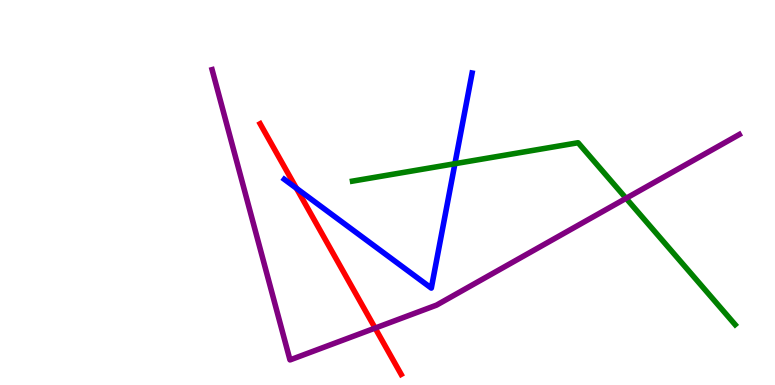[{'lines': ['blue', 'red'], 'intersections': [{'x': 3.83, 'y': 5.11}]}, {'lines': ['green', 'red'], 'intersections': []}, {'lines': ['purple', 'red'], 'intersections': [{'x': 4.84, 'y': 1.48}]}, {'lines': ['blue', 'green'], 'intersections': [{'x': 5.87, 'y': 5.75}]}, {'lines': ['blue', 'purple'], 'intersections': []}, {'lines': ['green', 'purple'], 'intersections': [{'x': 8.08, 'y': 4.85}]}]